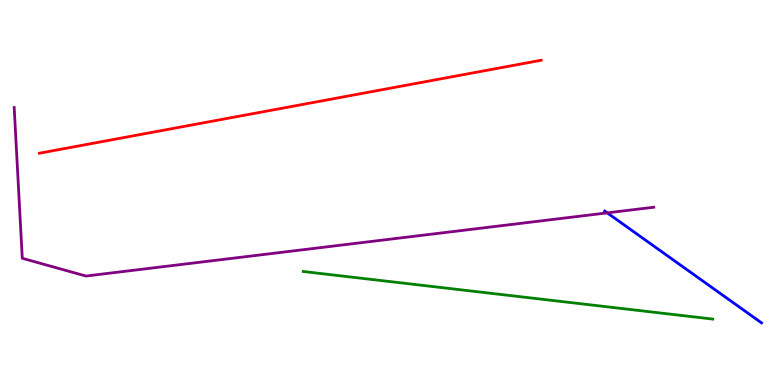[{'lines': ['blue', 'red'], 'intersections': []}, {'lines': ['green', 'red'], 'intersections': []}, {'lines': ['purple', 'red'], 'intersections': []}, {'lines': ['blue', 'green'], 'intersections': []}, {'lines': ['blue', 'purple'], 'intersections': [{'x': 7.84, 'y': 4.47}]}, {'lines': ['green', 'purple'], 'intersections': []}]